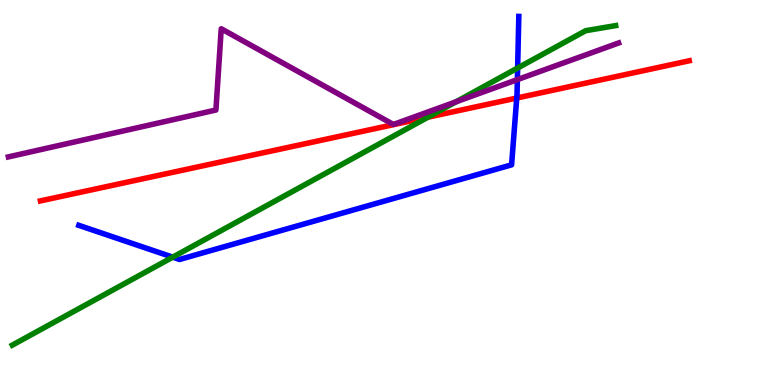[{'lines': ['blue', 'red'], 'intersections': [{'x': 6.67, 'y': 7.45}]}, {'lines': ['green', 'red'], 'intersections': [{'x': 5.52, 'y': 6.96}]}, {'lines': ['purple', 'red'], 'intersections': []}, {'lines': ['blue', 'green'], 'intersections': [{'x': 2.23, 'y': 3.32}, {'x': 6.68, 'y': 8.23}]}, {'lines': ['blue', 'purple'], 'intersections': [{'x': 6.68, 'y': 7.93}]}, {'lines': ['green', 'purple'], 'intersections': [{'x': 5.88, 'y': 7.35}]}]